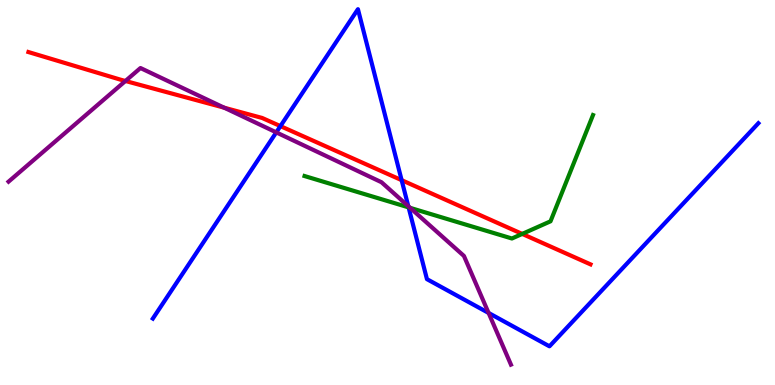[{'lines': ['blue', 'red'], 'intersections': [{'x': 3.62, 'y': 6.72}, {'x': 5.18, 'y': 5.32}]}, {'lines': ['green', 'red'], 'intersections': [{'x': 6.74, 'y': 3.92}]}, {'lines': ['purple', 'red'], 'intersections': [{'x': 1.62, 'y': 7.9}, {'x': 2.89, 'y': 7.2}]}, {'lines': ['blue', 'green'], 'intersections': [{'x': 5.27, 'y': 4.61}]}, {'lines': ['blue', 'purple'], 'intersections': [{'x': 3.56, 'y': 6.56}, {'x': 5.27, 'y': 4.64}, {'x': 6.3, 'y': 1.87}]}, {'lines': ['green', 'purple'], 'intersections': [{'x': 5.29, 'y': 4.6}]}]